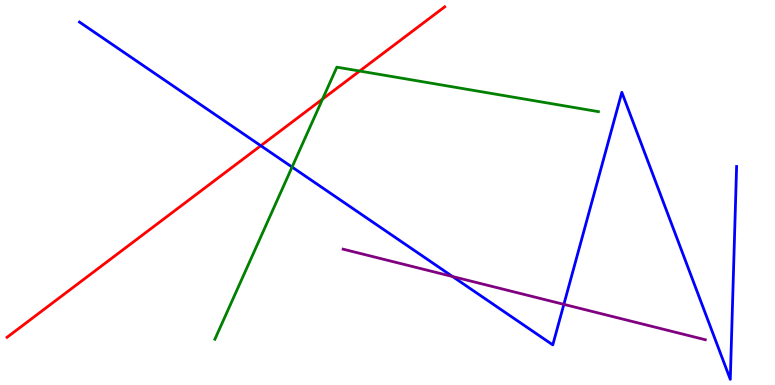[{'lines': ['blue', 'red'], 'intersections': [{'x': 3.36, 'y': 6.22}]}, {'lines': ['green', 'red'], 'intersections': [{'x': 4.16, 'y': 7.43}, {'x': 4.64, 'y': 8.15}]}, {'lines': ['purple', 'red'], 'intersections': []}, {'lines': ['blue', 'green'], 'intersections': [{'x': 3.77, 'y': 5.66}]}, {'lines': ['blue', 'purple'], 'intersections': [{'x': 5.84, 'y': 2.82}, {'x': 7.28, 'y': 2.09}]}, {'lines': ['green', 'purple'], 'intersections': []}]